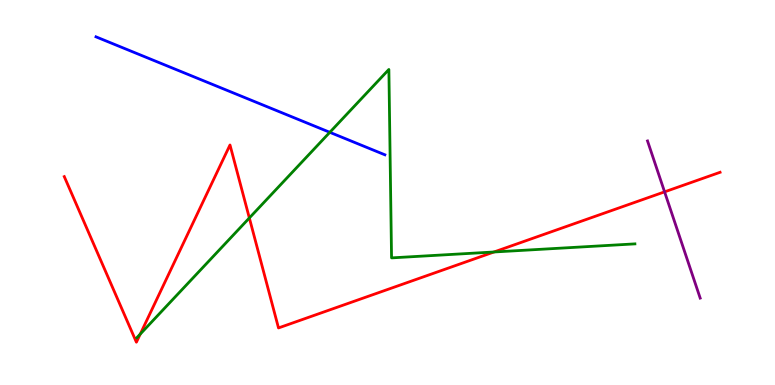[{'lines': ['blue', 'red'], 'intersections': []}, {'lines': ['green', 'red'], 'intersections': [{'x': 1.81, 'y': 1.32}, {'x': 3.22, 'y': 4.34}, {'x': 6.37, 'y': 3.45}]}, {'lines': ['purple', 'red'], 'intersections': [{'x': 8.58, 'y': 5.02}]}, {'lines': ['blue', 'green'], 'intersections': [{'x': 4.26, 'y': 6.56}]}, {'lines': ['blue', 'purple'], 'intersections': []}, {'lines': ['green', 'purple'], 'intersections': []}]